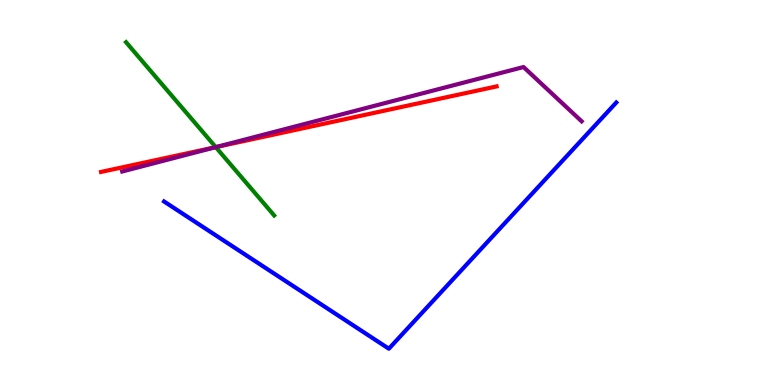[{'lines': ['blue', 'red'], 'intersections': []}, {'lines': ['green', 'red'], 'intersections': [{'x': 2.78, 'y': 6.18}]}, {'lines': ['purple', 'red'], 'intersections': [{'x': 2.79, 'y': 6.18}]}, {'lines': ['blue', 'green'], 'intersections': []}, {'lines': ['blue', 'purple'], 'intersections': []}, {'lines': ['green', 'purple'], 'intersections': [{'x': 2.78, 'y': 6.18}]}]